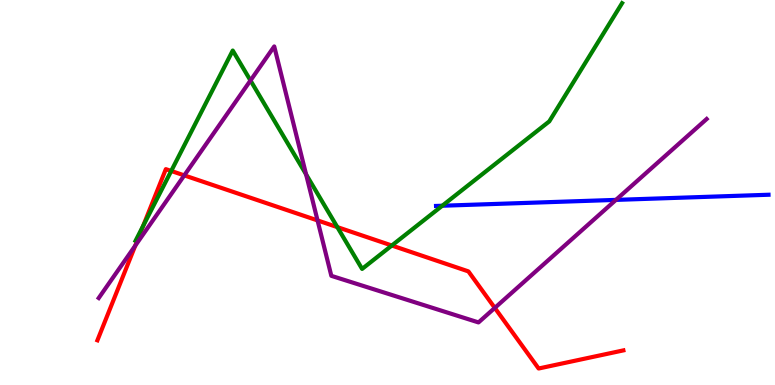[{'lines': ['blue', 'red'], 'intersections': []}, {'lines': ['green', 'red'], 'intersections': [{'x': 1.85, 'y': 4.13}, {'x': 2.21, 'y': 5.56}, {'x': 4.35, 'y': 4.1}, {'x': 5.06, 'y': 3.62}]}, {'lines': ['purple', 'red'], 'intersections': [{'x': 1.75, 'y': 3.62}, {'x': 2.38, 'y': 5.44}, {'x': 4.1, 'y': 4.27}, {'x': 6.38, 'y': 2.0}]}, {'lines': ['blue', 'green'], 'intersections': [{'x': 5.71, 'y': 4.66}]}, {'lines': ['blue', 'purple'], 'intersections': [{'x': 7.95, 'y': 4.81}]}, {'lines': ['green', 'purple'], 'intersections': [{'x': 3.23, 'y': 7.91}, {'x': 3.95, 'y': 5.47}]}]